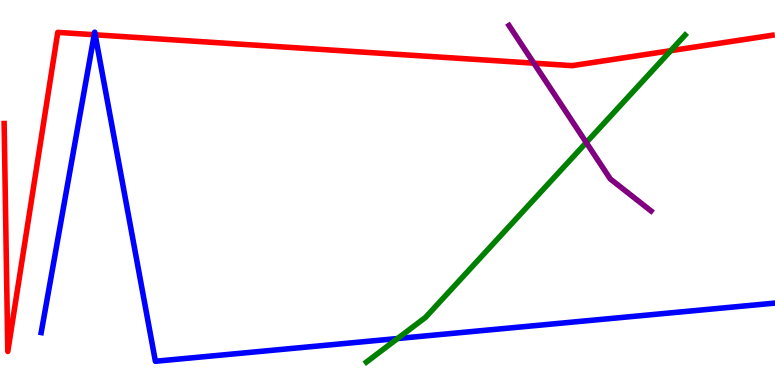[{'lines': ['blue', 'red'], 'intersections': [{'x': 1.22, 'y': 9.1}, {'x': 1.23, 'y': 9.1}]}, {'lines': ['green', 'red'], 'intersections': [{'x': 8.65, 'y': 8.68}]}, {'lines': ['purple', 'red'], 'intersections': [{'x': 6.89, 'y': 8.36}]}, {'lines': ['blue', 'green'], 'intersections': [{'x': 5.13, 'y': 1.21}]}, {'lines': ['blue', 'purple'], 'intersections': []}, {'lines': ['green', 'purple'], 'intersections': [{'x': 7.56, 'y': 6.3}]}]